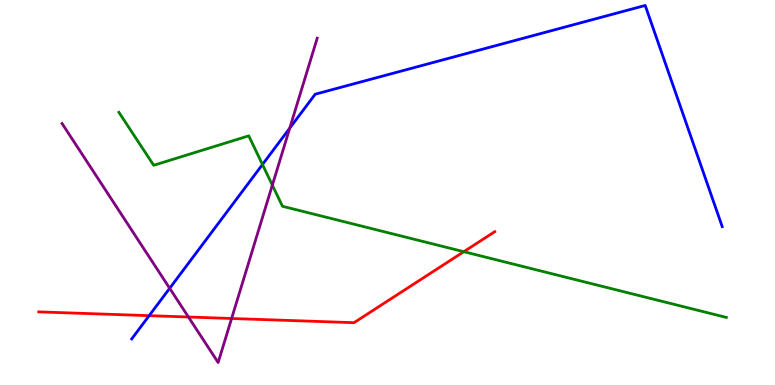[{'lines': ['blue', 'red'], 'intersections': [{'x': 1.92, 'y': 1.8}]}, {'lines': ['green', 'red'], 'intersections': [{'x': 5.98, 'y': 3.46}]}, {'lines': ['purple', 'red'], 'intersections': [{'x': 2.43, 'y': 1.77}, {'x': 2.99, 'y': 1.73}]}, {'lines': ['blue', 'green'], 'intersections': [{'x': 3.39, 'y': 5.73}]}, {'lines': ['blue', 'purple'], 'intersections': [{'x': 2.19, 'y': 2.51}, {'x': 3.74, 'y': 6.67}]}, {'lines': ['green', 'purple'], 'intersections': [{'x': 3.51, 'y': 5.19}]}]